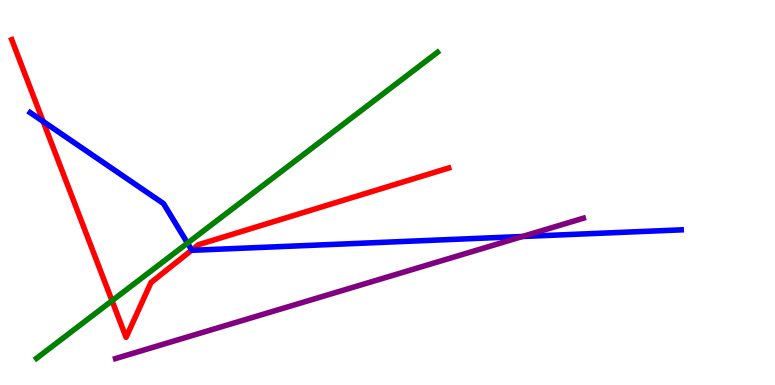[{'lines': ['blue', 'red'], 'intersections': [{'x': 0.557, 'y': 6.85}, {'x': 2.47, 'y': 3.5}]}, {'lines': ['green', 'red'], 'intersections': [{'x': 1.45, 'y': 2.19}]}, {'lines': ['purple', 'red'], 'intersections': []}, {'lines': ['blue', 'green'], 'intersections': [{'x': 2.42, 'y': 3.69}]}, {'lines': ['blue', 'purple'], 'intersections': [{'x': 6.74, 'y': 3.86}]}, {'lines': ['green', 'purple'], 'intersections': []}]